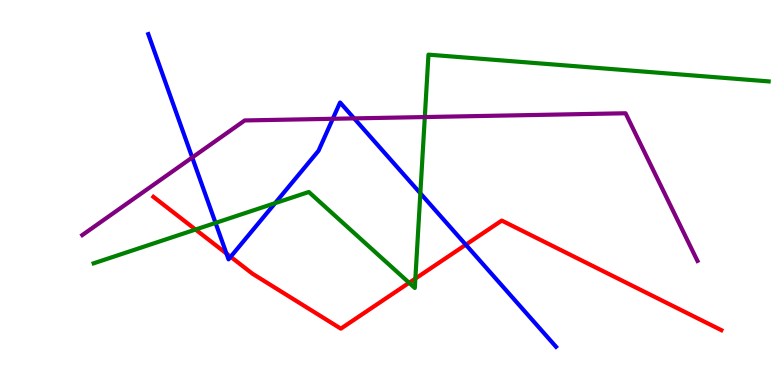[{'lines': ['blue', 'red'], 'intersections': [{'x': 2.92, 'y': 3.41}, {'x': 2.98, 'y': 3.33}, {'x': 6.01, 'y': 3.64}]}, {'lines': ['green', 'red'], 'intersections': [{'x': 2.52, 'y': 4.04}, {'x': 5.28, 'y': 2.65}, {'x': 5.36, 'y': 2.76}]}, {'lines': ['purple', 'red'], 'intersections': []}, {'lines': ['blue', 'green'], 'intersections': [{'x': 2.78, 'y': 4.21}, {'x': 3.55, 'y': 4.72}, {'x': 5.42, 'y': 4.98}]}, {'lines': ['blue', 'purple'], 'intersections': [{'x': 2.48, 'y': 5.91}, {'x': 4.29, 'y': 6.91}, {'x': 4.57, 'y': 6.93}]}, {'lines': ['green', 'purple'], 'intersections': [{'x': 5.48, 'y': 6.96}]}]